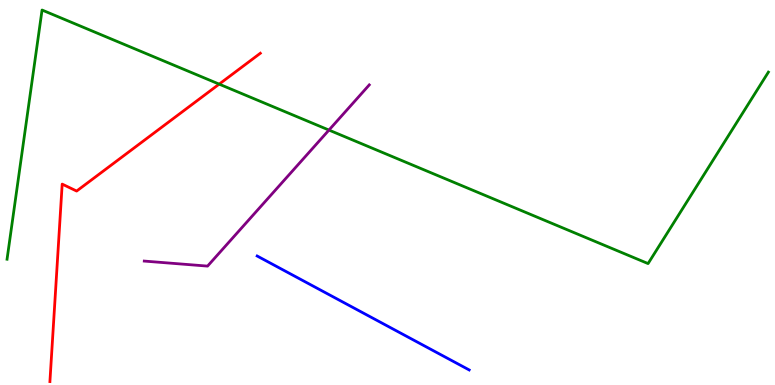[{'lines': ['blue', 'red'], 'intersections': []}, {'lines': ['green', 'red'], 'intersections': [{'x': 2.83, 'y': 7.81}]}, {'lines': ['purple', 'red'], 'intersections': []}, {'lines': ['blue', 'green'], 'intersections': []}, {'lines': ['blue', 'purple'], 'intersections': []}, {'lines': ['green', 'purple'], 'intersections': [{'x': 4.24, 'y': 6.62}]}]